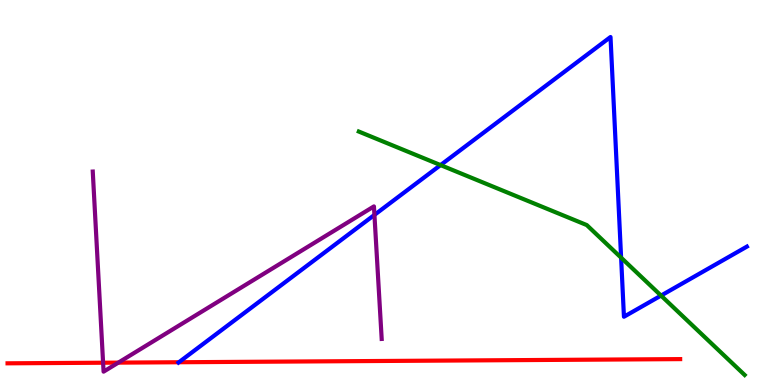[{'lines': ['blue', 'red'], 'intersections': [{'x': 2.31, 'y': 0.591}]}, {'lines': ['green', 'red'], 'intersections': []}, {'lines': ['purple', 'red'], 'intersections': [{'x': 1.33, 'y': 0.579}, {'x': 1.53, 'y': 0.581}]}, {'lines': ['blue', 'green'], 'intersections': [{'x': 5.68, 'y': 5.71}, {'x': 8.01, 'y': 3.31}, {'x': 8.53, 'y': 2.32}]}, {'lines': ['blue', 'purple'], 'intersections': [{'x': 4.83, 'y': 4.42}]}, {'lines': ['green', 'purple'], 'intersections': []}]